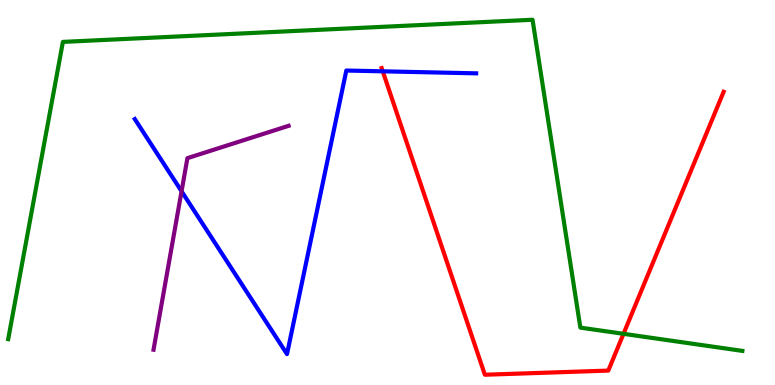[{'lines': ['blue', 'red'], 'intersections': [{'x': 4.94, 'y': 8.15}]}, {'lines': ['green', 'red'], 'intersections': [{'x': 8.05, 'y': 1.33}]}, {'lines': ['purple', 'red'], 'intersections': []}, {'lines': ['blue', 'green'], 'intersections': []}, {'lines': ['blue', 'purple'], 'intersections': [{'x': 2.34, 'y': 5.03}]}, {'lines': ['green', 'purple'], 'intersections': []}]